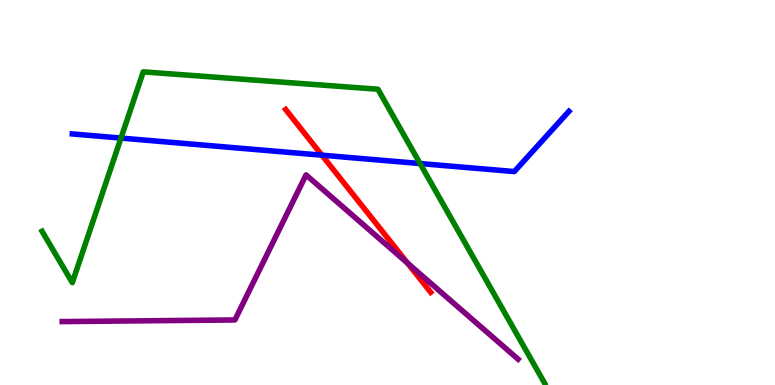[{'lines': ['blue', 'red'], 'intersections': [{'x': 4.15, 'y': 5.97}]}, {'lines': ['green', 'red'], 'intersections': []}, {'lines': ['purple', 'red'], 'intersections': [{'x': 5.26, 'y': 3.17}]}, {'lines': ['blue', 'green'], 'intersections': [{'x': 1.56, 'y': 6.41}, {'x': 5.42, 'y': 5.75}]}, {'lines': ['blue', 'purple'], 'intersections': []}, {'lines': ['green', 'purple'], 'intersections': []}]